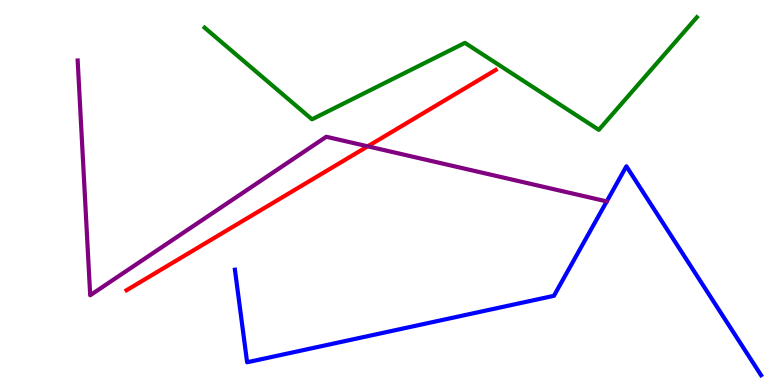[{'lines': ['blue', 'red'], 'intersections': []}, {'lines': ['green', 'red'], 'intersections': []}, {'lines': ['purple', 'red'], 'intersections': [{'x': 4.74, 'y': 6.2}]}, {'lines': ['blue', 'green'], 'intersections': []}, {'lines': ['blue', 'purple'], 'intersections': []}, {'lines': ['green', 'purple'], 'intersections': []}]